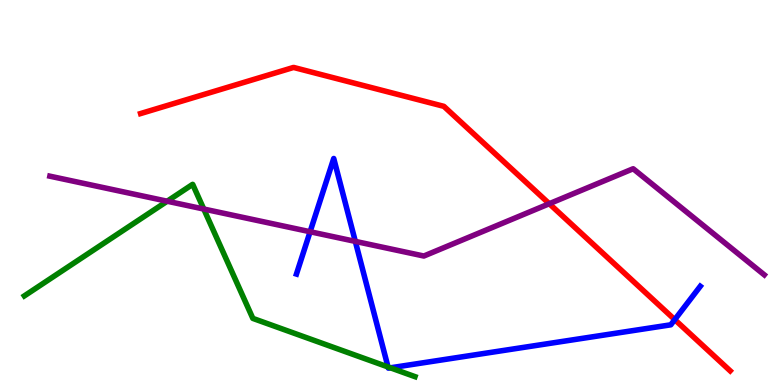[{'lines': ['blue', 'red'], 'intersections': [{'x': 8.71, 'y': 1.7}]}, {'lines': ['green', 'red'], 'intersections': []}, {'lines': ['purple', 'red'], 'intersections': [{'x': 7.09, 'y': 4.71}]}, {'lines': ['blue', 'green'], 'intersections': [{'x': 5.01, 'y': 0.469}, {'x': 5.04, 'y': 0.446}]}, {'lines': ['blue', 'purple'], 'intersections': [{'x': 4.0, 'y': 3.98}, {'x': 4.58, 'y': 3.73}]}, {'lines': ['green', 'purple'], 'intersections': [{'x': 2.16, 'y': 4.77}, {'x': 2.63, 'y': 4.57}]}]